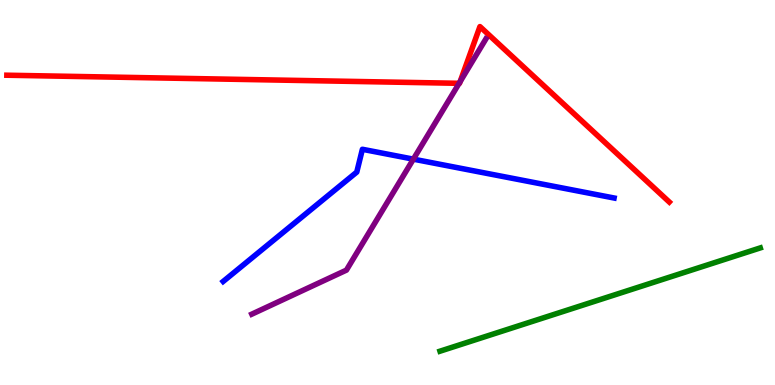[{'lines': ['blue', 'red'], 'intersections': []}, {'lines': ['green', 'red'], 'intersections': []}, {'lines': ['purple', 'red'], 'intersections': [{'x': 5.92, 'y': 7.84}, {'x': 5.94, 'y': 7.88}]}, {'lines': ['blue', 'green'], 'intersections': []}, {'lines': ['blue', 'purple'], 'intersections': [{'x': 5.33, 'y': 5.87}]}, {'lines': ['green', 'purple'], 'intersections': []}]